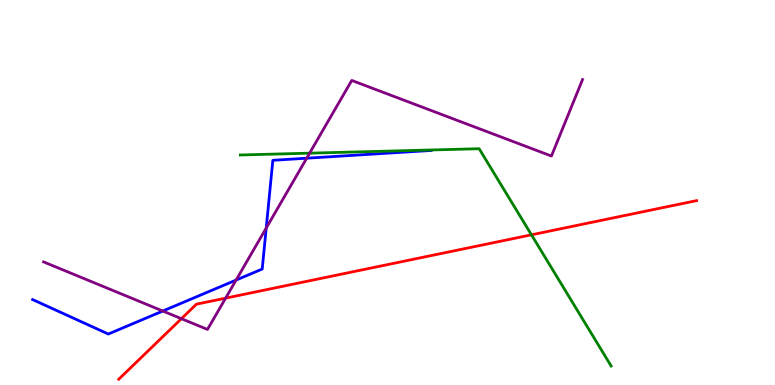[{'lines': ['blue', 'red'], 'intersections': []}, {'lines': ['green', 'red'], 'intersections': [{'x': 6.86, 'y': 3.9}]}, {'lines': ['purple', 'red'], 'intersections': [{'x': 2.34, 'y': 1.72}, {'x': 2.91, 'y': 2.26}]}, {'lines': ['blue', 'green'], 'intersections': []}, {'lines': ['blue', 'purple'], 'intersections': [{'x': 2.1, 'y': 1.92}, {'x': 3.05, 'y': 2.73}, {'x': 3.44, 'y': 4.08}, {'x': 3.96, 'y': 5.89}]}, {'lines': ['green', 'purple'], 'intersections': [{'x': 4.0, 'y': 6.02}]}]